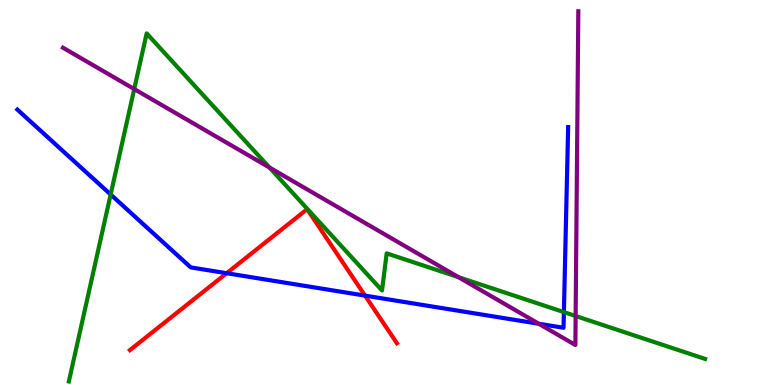[{'lines': ['blue', 'red'], 'intersections': [{'x': 2.92, 'y': 2.9}, {'x': 4.71, 'y': 2.32}]}, {'lines': ['green', 'red'], 'intersections': []}, {'lines': ['purple', 'red'], 'intersections': []}, {'lines': ['blue', 'green'], 'intersections': [{'x': 1.43, 'y': 4.95}, {'x': 7.28, 'y': 1.89}]}, {'lines': ['blue', 'purple'], 'intersections': [{'x': 6.95, 'y': 1.59}]}, {'lines': ['green', 'purple'], 'intersections': [{'x': 1.73, 'y': 7.69}, {'x': 3.48, 'y': 5.65}, {'x': 5.92, 'y': 2.8}, {'x': 7.43, 'y': 1.79}]}]